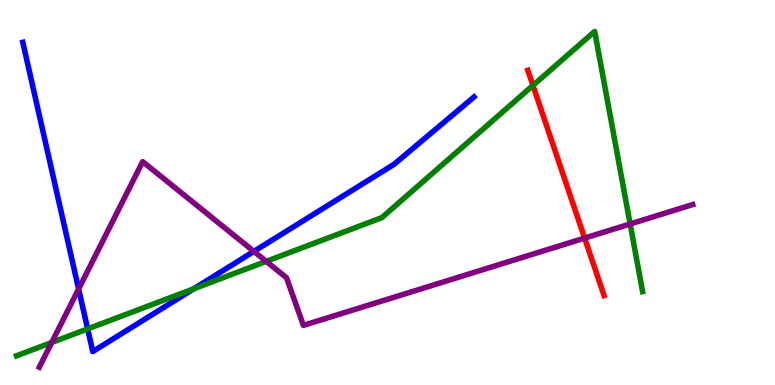[{'lines': ['blue', 'red'], 'intersections': []}, {'lines': ['green', 'red'], 'intersections': [{'x': 6.88, 'y': 7.78}]}, {'lines': ['purple', 'red'], 'intersections': [{'x': 7.54, 'y': 3.82}]}, {'lines': ['blue', 'green'], 'intersections': [{'x': 1.13, 'y': 1.46}, {'x': 2.5, 'y': 2.5}]}, {'lines': ['blue', 'purple'], 'intersections': [{'x': 1.01, 'y': 2.49}, {'x': 3.28, 'y': 3.47}]}, {'lines': ['green', 'purple'], 'intersections': [{'x': 0.668, 'y': 1.1}, {'x': 3.44, 'y': 3.21}, {'x': 8.13, 'y': 4.18}]}]